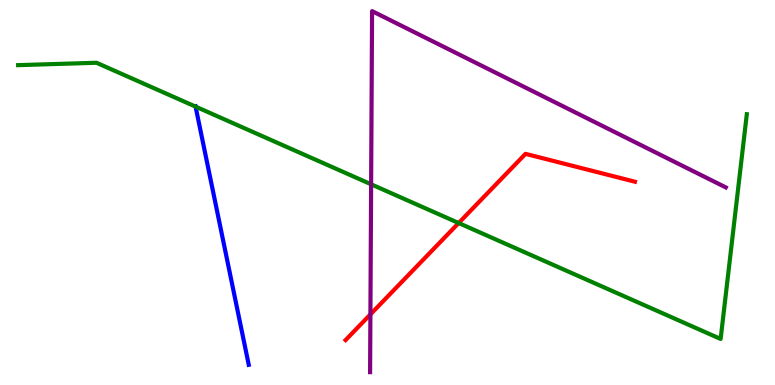[{'lines': ['blue', 'red'], 'intersections': []}, {'lines': ['green', 'red'], 'intersections': [{'x': 5.92, 'y': 4.21}]}, {'lines': ['purple', 'red'], 'intersections': [{'x': 4.78, 'y': 1.83}]}, {'lines': ['blue', 'green'], 'intersections': [{'x': 2.52, 'y': 7.23}]}, {'lines': ['blue', 'purple'], 'intersections': []}, {'lines': ['green', 'purple'], 'intersections': [{'x': 4.79, 'y': 5.21}]}]